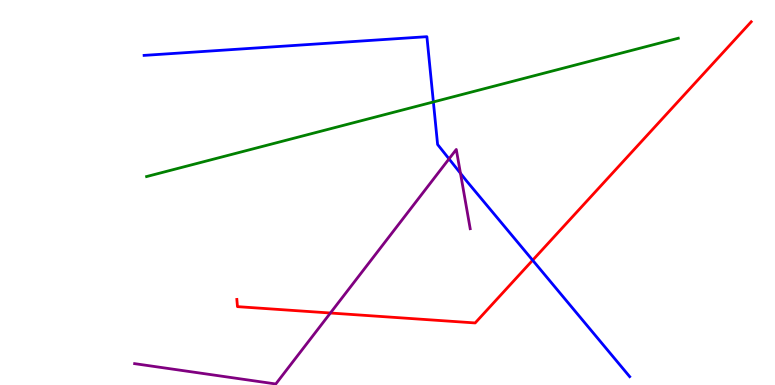[{'lines': ['blue', 'red'], 'intersections': [{'x': 6.87, 'y': 3.24}]}, {'lines': ['green', 'red'], 'intersections': []}, {'lines': ['purple', 'red'], 'intersections': [{'x': 4.26, 'y': 1.87}]}, {'lines': ['blue', 'green'], 'intersections': [{'x': 5.59, 'y': 7.35}]}, {'lines': ['blue', 'purple'], 'intersections': [{'x': 5.79, 'y': 5.87}, {'x': 5.94, 'y': 5.5}]}, {'lines': ['green', 'purple'], 'intersections': []}]